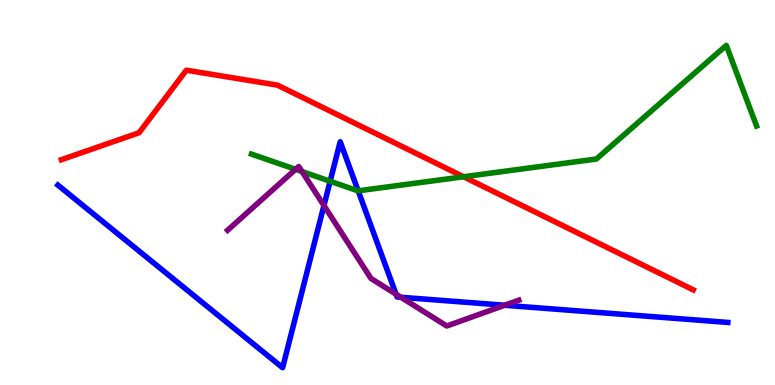[{'lines': ['blue', 'red'], 'intersections': []}, {'lines': ['green', 'red'], 'intersections': [{'x': 5.98, 'y': 5.41}]}, {'lines': ['purple', 'red'], 'intersections': []}, {'lines': ['blue', 'green'], 'intersections': [{'x': 4.26, 'y': 5.29}, {'x': 4.62, 'y': 5.04}]}, {'lines': ['blue', 'purple'], 'intersections': [{'x': 4.18, 'y': 4.66}, {'x': 5.11, 'y': 2.36}, {'x': 5.17, 'y': 2.28}, {'x': 6.51, 'y': 2.07}]}, {'lines': ['green', 'purple'], 'intersections': [{'x': 3.81, 'y': 5.6}, {'x': 3.9, 'y': 5.54}]}]